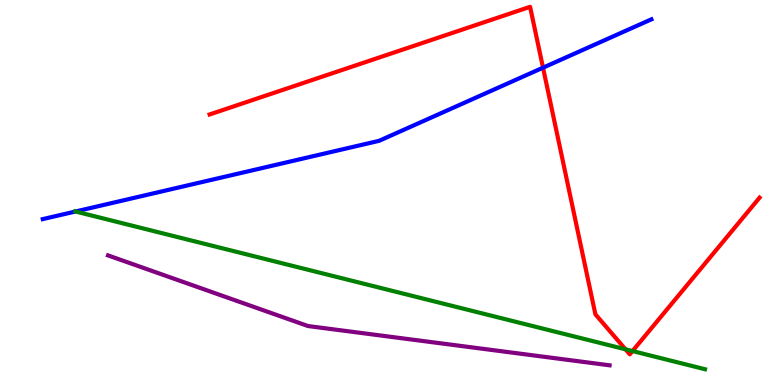[{'lines': ['blue', 'red'], 'intersections': [{'x': 7.01, 'y': 8.24}]}, {'lines': ['green', 'red'], 'intersections': [{'x': 8.07, 'y': 0.927}, {'x': 8.16, 'y': 0.882}]}, {'lines': ['purple', 'red'], 'intersections': []}, {'lines': ['blue', 'green'], 'intersections': [{'x': 0.974, 'y': 4.51}]}, {'lines': ['blue', 'purple'], 'intersections': []}, {'lines': ['green', 'purple'], 'intersections': []}]